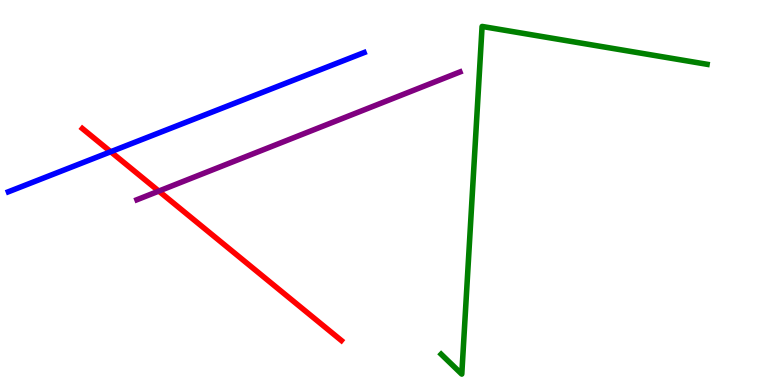[{'lines': ['blue', 'red'], 'intersections': [{'x': 1.43, 'y': 6.06}]}, {'lines': ['green', 'red'], 'intersections': []}, {'lines': ['purple', 'red'], 'intersections': [{'x': 2.05, 'y': 5.04}]}, {'lines': ['blue', 'green'], 'intersections': []}, {'lines': ['blue', 'purple'], 'intersections': []}, {'lines': ['green', 'purple'], 'intersections': []}]